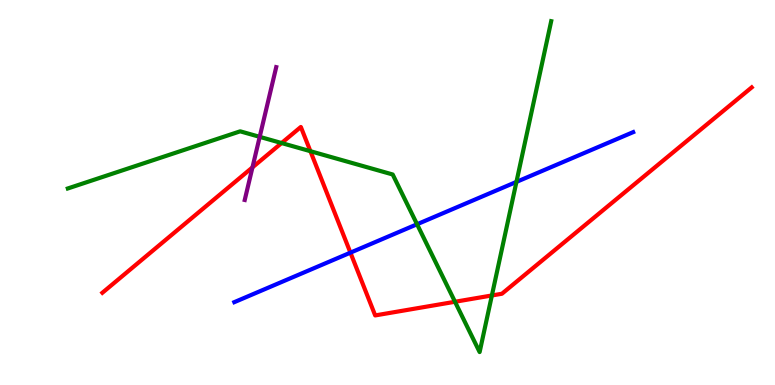[{'lines': ['blue', 'red'], 'intersections': [{'x': 4.52, 'y': 3.44}]}, {'lines': ['green', 'red'], 'intersections': [{'x': 3.63, 'y': 6.28}, {'x': 4.01, 'y': 6.07}, {'x': 5.87, 'y': 2.16}, {'x': 6.35, 'y': 2.33}]}, {'lines': ['purple', 'red'], 'intersections': [{'x': 3.26, 'y': 5.65}]}, {'lines': ['blue', 'green'], 'intersections': [{'x': 5.38, 'y': 4.18}, {'x': 6.66, 'y': 5.28}]}, {'lines': ['blue', 'purple'], 'intersections': []}, {'lines': ['green', 'purple'], 'intersections': [{'x': 3.35, 'y': 6.45}]}]